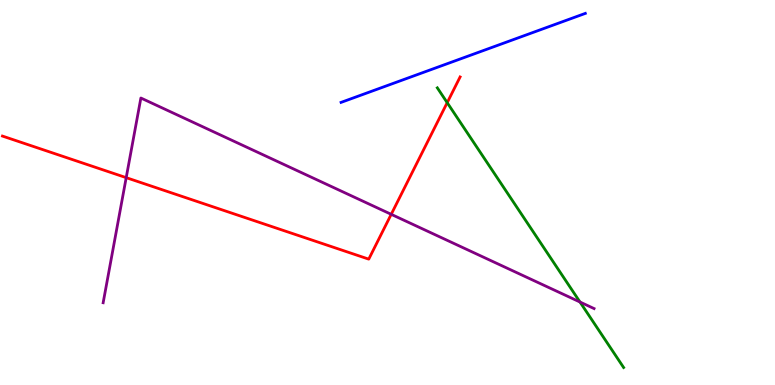[{'lines': ['blue', 'red'], 'intersections': []}, {'lines': ['green', 'red'], 'intersections': [{'x': 5.77, 'y': 7.33}]}, {'lines': ['purple', 'red'], 'intersections': [{'x': 1.63, 'y': 5.39}, {'x': 5.05, 'y': 4.43}]}, {'lines': ['blue', 'green'], 'intersections': []}, {'lines': ['blue', 'purple'], 'intersections': []}, {'lines': ['green', 'purple'], 'intersections': [{'x': 7.48, 'y': 2.16}]}]